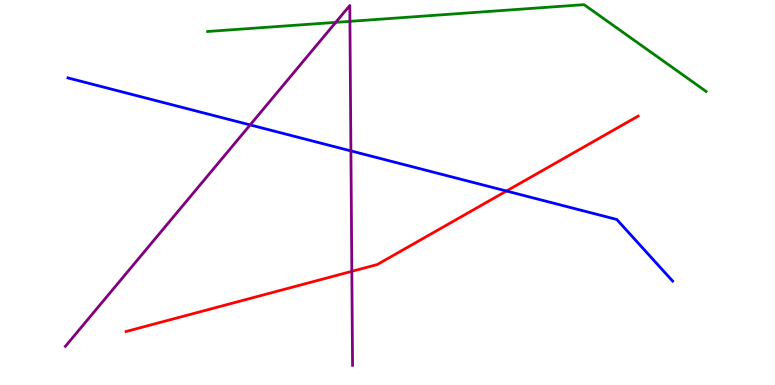[{'lines': ['blue', 'red'], 'intersections': [{'x': 6.54, 'y': 5.04}]}, {'lines': ['green', 'red'], 'intersections': []}, {'lines': ['purple', 'red'], 'intersections': [{'x': 4.54, 'y': 2.95}]}, {'lines': ['blue', 'green'], 'intersections': []}, {'lines': ['blue', 'purple'], 'intersections': [{'x': 3.23, 'y': 6.76}, {'x': 4.53, 'y': 6.08}]}, {'lines': ['green', 'purple'], 'intersections': [{'x': 4.33, 'y': 9.42}, {'x': 4.52, 'y': 9.45}]}]